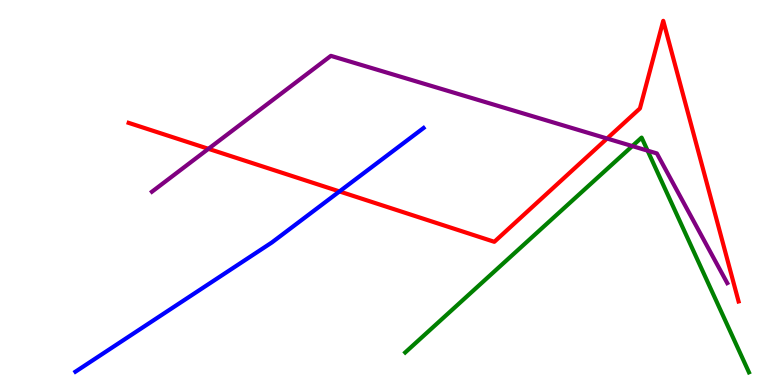[{'lines': ['blue', 'red'], 'intersections': [{'x': 4.38, 'y': 5.03}]}, {'lines': ['green', 'red'], 'intersections': []}, {'lines': ['purple', 'red'], 'intersections': [{'x': 2.69, 'y': 6.13}, {'x': 7.83, 'y': 6.4}]}, {'lines': ['blue', 'green'], 'intersections': []}, {'lines': ['blue', 'purple'], 'intersections': []}, {'lines': ['green', 'purple'], 'intersections': [{'x': 8.16, 'y': 6.21}, {'x': 8.36, 'y': 6.09}]}]